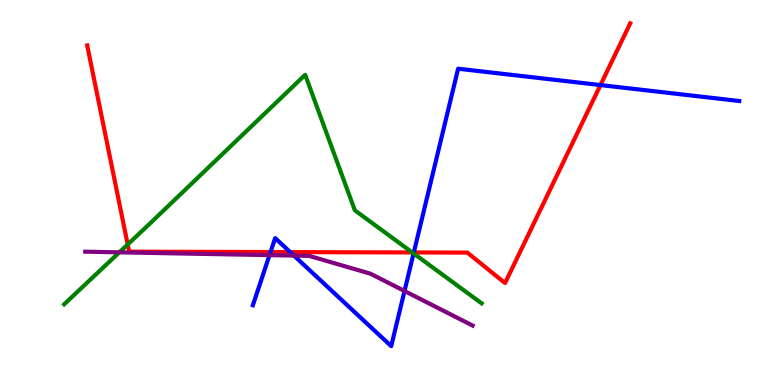[{'lines': ['blue', 'red'], 'intersections': [{'x': 3.49, 'y': 3.45}, {'x': 3.74, 'y': 3.45}, {'x': 5.34, 'y': 3.44}, {'x': 7.75, 'y': 7.79}]}, {'lines': ['green', 'red'], 'intersections': [{'x': 1.65, 'y': 3.65}, {'x': 5.32, 'y': 3.44}]}, {'lines': ['purple', 'red'], 'intersections': []}, {'lines': ['blue', 'green'], 'intersections': [{'x': 5.34, 'y': 3.42}]}, {'lines': ['blue', 'purple'], 'intersections': [{'x': 3.48, 'y': 3.37}, {'x': 3.79, 'y': 3.36}, {'x': 5.22, 'y': 2.44}]}, {'lines': ['green', 'purple'], 'intersections': [{'x': 1.54, 'y': 3.45}]}]